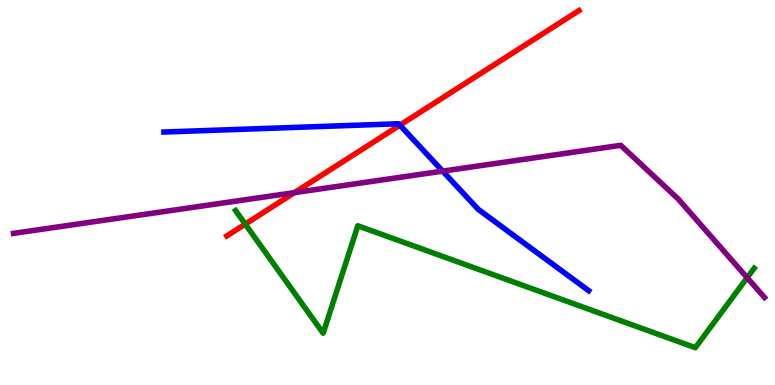[{'lines': ['blue', 'red'], 'intersections': [{'x': 5.16, 'y': 6.75}]}, {'lines': ['green', 'red'], 'intersections': [{'x': 3.16, 'y': 4.18}]}, {'lines': ['purple', 'red'], 'intersections': [{'x': 3.8, 'y': 5.0}]}, {'lines': ['blue', 'green'], 'intersections': []}, {'lines': ['blue', 'purple'], 'intersections': [{'x': 5.71, 'y': 5.55}]}, {'lines': ['green', 'purple'], 'intersections': [{'x': 9.64, 'y': 2.79}]}]